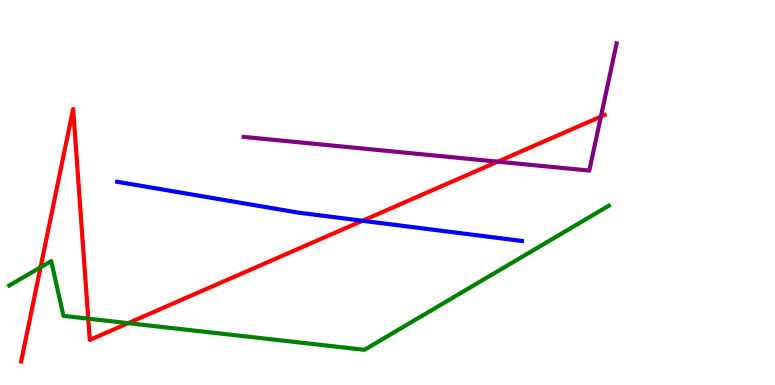[{'lines': ['blue', 'red'], 'intersections': [{'x': 4.68, 'y': 4.27}]}, {'lines': ['green', 'red'], 'intersections': [{'x': 0.523, 'y': 3.06}, {'x': 1.14, 'y': 1.72}, {'x': 1.65, 'y': 1.61}]}, {'lines': ['purple', 'red'], 'intersections': [{'x': 6.42, 'y': 5.8}, {'x': 7.75, 'y': 6.97}]}, {'lines': ['blue', 'green'], 'intersections': []}, {'lines': ['blue', 'purple'], 'intersections': []}, {'lines': ['green', 'purple'], 'intersections': []}]